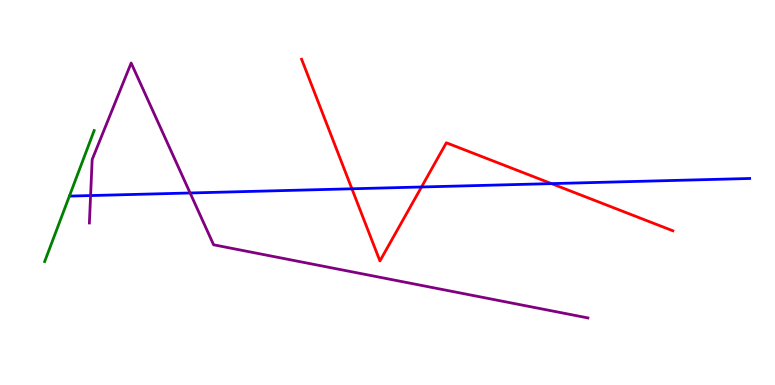[{'lines': ['blue', 'red'], 'intersections': [{'x': 4.54, 'y': 5.1}, {'x': 5.44, 'y': 5.14}, {'x': 7.12, 'y': 5.23}]}, {'lines': ['green', 'red'], 'intersections': []}, {'lines': ['purple', 'red'], 'intersections': []}, {'lines': ['blue', 'green'], 'intersections': []}, {'lines': ['blue', 'purple'], 'intersections': [{'x': 1.17, 'y': 4.92}, {'x': 2.45, 'y': 4.99}]}, {'lines': ['green', 'purple'], 'intersections': []}]